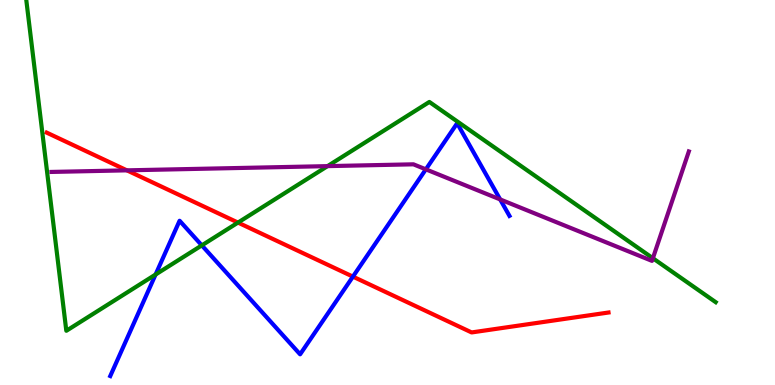[{'lines': ['blue', 'red'], 'intersections': [{'x': 4.55, 'y': 2.81}]}, {'lines': ['green', 'red'], 'intersections': [{'x': 3.07, 'y': 4.22}]}, {'lines': ['purple', 'red'], 'intersections': [{'x': 1.64, 'y': 5.58}]}, {'lines': ['blue', 'green'], 'intersections': [{'x': 2.01, 'y': 2.87}, {'x': 2.6, 'y': 3.63}]}, {'lines': ['blue', 'purple'], 'intersections': [{'x': 5.49, 'y': 5.6}, {'x': 6.45, 'y': 4.82}]}, {'lines': ['green', 'purple'], 'intersections': [{'x': 4.23, 'y': 5.69}, {'x': 8.42, 'y': 3.29}]}]